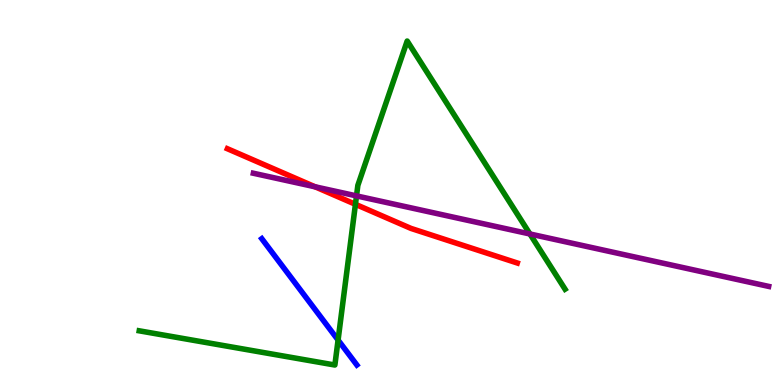[{'lines': ['blue', 'red'], 'intersections': []}, {'lines': ['green', 'red'], 'intersections': [{'x': 4.59, 'y': 4.69}]}, {'lines': ['purple', 'red'], 'intersections': [{'x': 4.07, 'y': 5.15}]}, {'lines': ['blue', 'green'], 'intersections': [{'x': 4.36, 'y': 1.17}]}, {'lines': ['blue', 'purple'], 'intersections': []}, {'lines': ['green', 'purple'], 'intersections': [{'x': 4.6, 'y': 4.91}, {'x': 6.84, 'y': 3.92}]}]